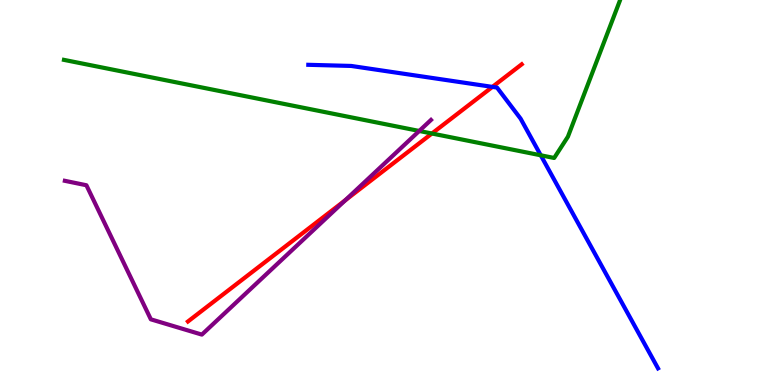[{'lines': ['blue', 'red'], 'intersections': [{'x': 6.35, 'y': 7.74}]}, {'lines': ['green', 'red'], 'intersections': [{'x': 5.57, 'y': 6.53}]}, {'lines': ['purple', 'red'], 'intersections': [{'x': 4.45, 'y': 4.8}]}, {'lines': ['blue', 'green'], 'intersections': [{'x': 6.98, 'y': 5.97}]}, {'lines': ['blue', 'purple'], 'intersections': []}, {'lines': ['green', 'purple'], 'intersections': [{'x': 5.41, 'y': 6.6}]}]